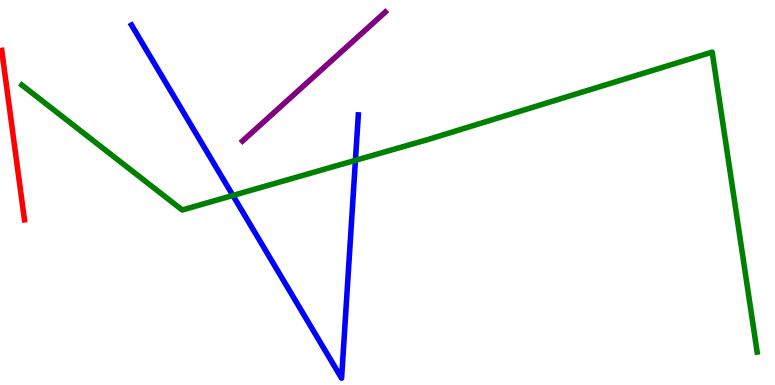[{'lines': ['blue', 'red'], 'intersections': []}, {'lines': ['green', 'red'], 'intersections': []}, {'lines': ['purple', 'red'], 'intersections': []}, {'lines': ['blue', 'green'], 'intersections': [{'x': 3.01, 'y': 4.92}, {'x': 4.59, 'y': 5.84}]}, {'lines': ['blue', 'purple'], 'intersections': []}, {'lines': ['green', 'purple'], 'intersections': []}]